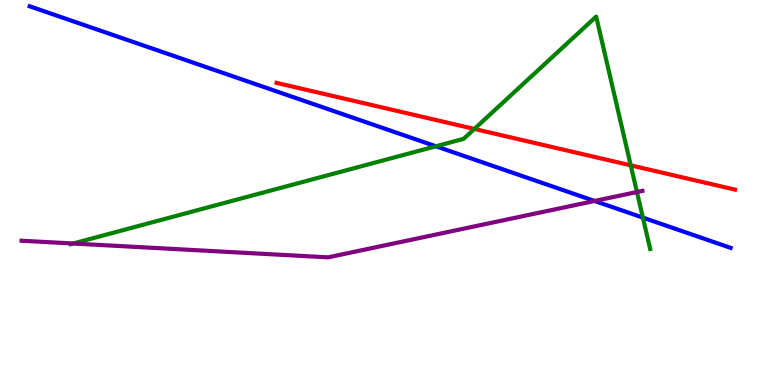[{'lines': ['blue', 'red'], 'intersections': []}, {'lines': ['green', 'red'], 'intersections': [{'x': 6.12, 'y': 6.65}, {'x': 8.14, 'y': 5.71}]}, {'lines': ['purple', 'red'], 'intersections': []}, {'lines': ['blue', 'green'], 'intersections': [{'x': 5.62, 'y': 6.2}, {'x': 8.3, 'y': 4.35}]}, {'lines': ['blue', 'purple'], 'intersections': [{'x': 7.67, 'y': 4.78}]}, {'lines': ['green', 'purple'], 'intersections': [{'x': 0.944, 'y': 3.67}, {'x': 8.22, 'y': 5.01}]}]